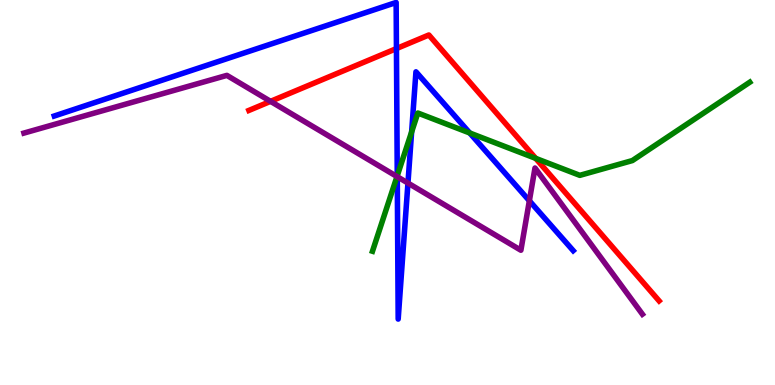[{'lines': ['blue', 'red'], 'intersections': [{'x': 5.12, 'y': 8.74}]}, {'lines': ['green', 'red'], 'intersections': [{'x': 6.91, 'y': 5.89}]}, {'lines': ['purple', 'red'], 'intersections': [{'x': 3.49, 'y': 7.37}]}, {'lines': ['blue', 'green'], 'intersections': [{'x': 5.13, 'y': 5.44}, {'x': 5.31, 'y': 6.57}, {'x': 6.06, 'y': 6.55}]}, {'lines': ['blue', 'purple'], 'intersections': [{'x': 5.13, 'y': 5.41}, {'x': 5.26, 'y': 5.25}, {'x': 6.83, 'y': 4.78}]}, {'lines': ['green', 'purple'], 'intersections': [{'x': 5.12, 'y': 5.41}]}]